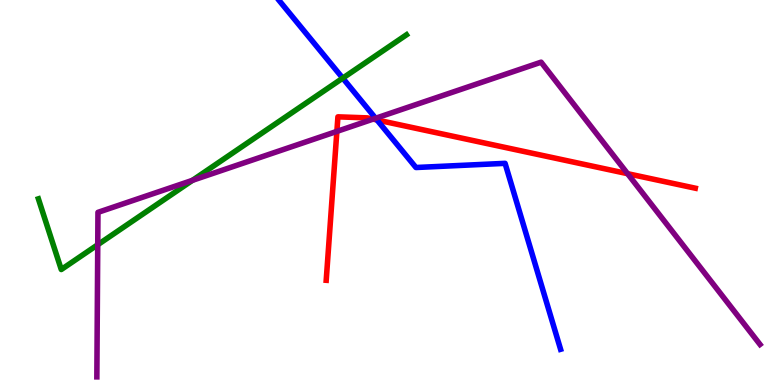[{'lines': ['blue', 'red'], 'intersections': [{'x': 4.86, 'y': 6.88}]}, {'lines': ['green', 'red'], 'intersections': []}, {'lines': ['purple', 'red'], 'intersections': [{'x': 4.35, 'y': 6.59}, {'x': 4.81, 'y': 6.91}, {'x': 8.1, 'y': 5.49}]}, {'lines': ['blue', 'green'], 'intersections': [{'x': 4.42, 'y': 7.97}]}, {'lines': ['blue', 'purple'], 'intersections': [{'x': 4.85, 'y': 6.93}]}, {'lines': ['green', 'purple'], 'intersections': [{'x': 1.26, 'y': 3.64}, {'x': 2.48, 'y': 5.32}]}]